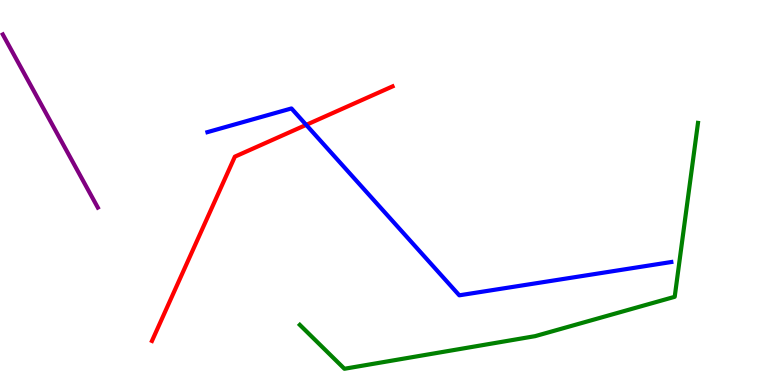[{'lines': ['blue', 'red'], 'intersections': [{'x': 3.95, 'y': 6.76}]}, {'lines': ['green', 'red'], 'intersections': []}, {'lines': ['purple', 'red'], 'intersections': []}, {'lines': ['blue', 'green'], 'intersections': []}, {'lines': ['blue', 'purple'], 'intersections': []}, {'lines': ['green', 'purple'], 'intersections': []}]